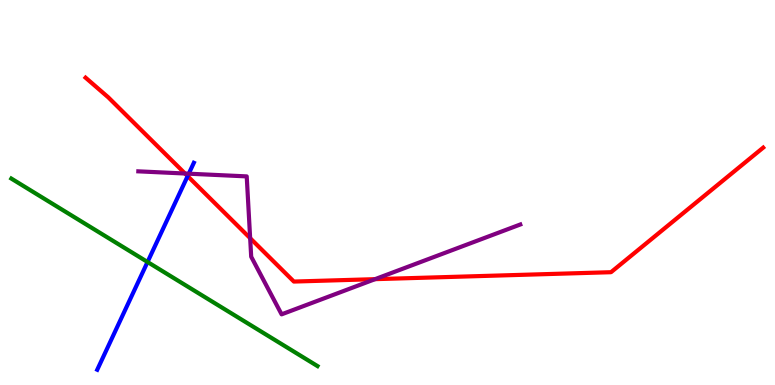[{'lines': ['blue', 'red'], 'intersections': [{'x': 2.42, 'y': 5.43}]}, {'lines': ['green', 'red'], 'intersections': []}, {'lines': ['purple', 'red'], 'intersections': [{'x': 2.39, 'y': 5.49}, {'x': 3.23, 'y': 3.81}, {'x': 4.84, 'y': 2.75}]}, {'lines': ['blue', 'green'], 'intersections': [{'x': 1.9, 'y': 3.19}]}, {'lines': ['blue', 'purple'], 'intersections': [{'x': 2.44, 'y': 5.49}]}, {'lines': ['green', 'purple'], 'intersections': []}]